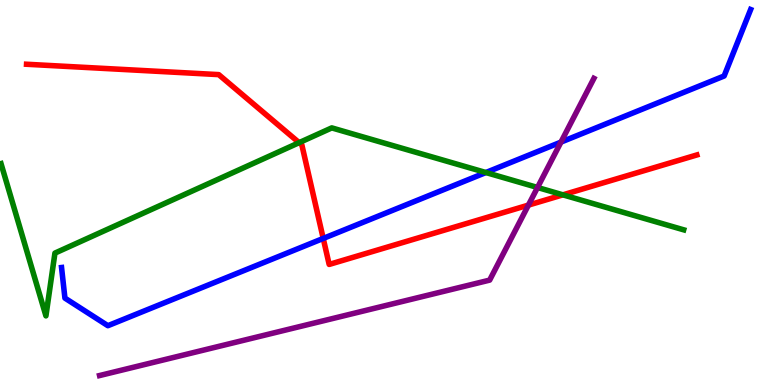[{'lines': ['blue', 'red'], 'intersections': [{'x': 4.17, 'y': 3.81}]}, {'lines': ['green', 'red'], 'intersections': [{'x': 3.86, 'y': 6.29}, {'x': 7.26, 'y': 4.94}]}, {'lines': ['purple', 'red'], 'intersections': [{'x': 6.82, 'y': 4.67}]}, {'lines': ['blue', 'green'], 'intersections': [{'x': 6.27, 'y': 5.52}]}, {'lines': ['blue', 'purple'], 'intersections': [{'x': 7.24, 'y': 6.31}]}, {'lines': ['green', 'purple'], 'intersections': [{'x': 6.94, 'y': 5.13}]}]